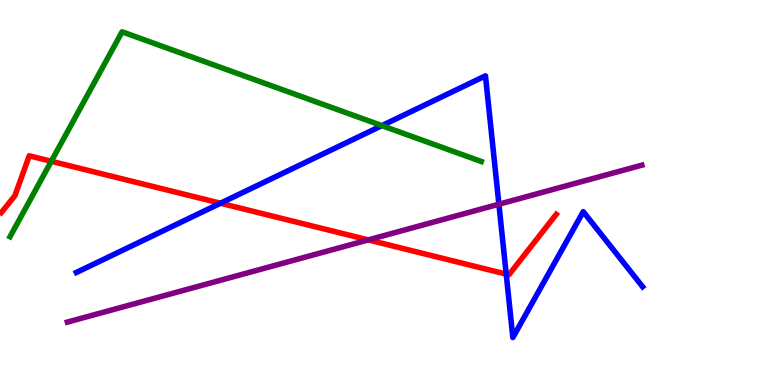[{'lines': ['blue', 'red'], 'intersections': [{'x': 2.84, 'y': 4.72}, {'x': 6.53, 'y': 2.88}]}, {'lines': ['green', 'red'], 'intersections': [{'x': 0.662, 'y': 5.81}]}, {'lines': ['purple', 'red'], 'intersections': [{'x': 4.75, 'y': 3.77}]}, {'lines': ['blue', 'green'], 'intersections': [{'x': 4.93, 'y': 6.74}]}, {'lines': ['blue', 'purple'], 'intersections': [{'x': 6.44, 'y': 4.7}]}, {'lines': ['green', 'purple'], 'intersections': []}]